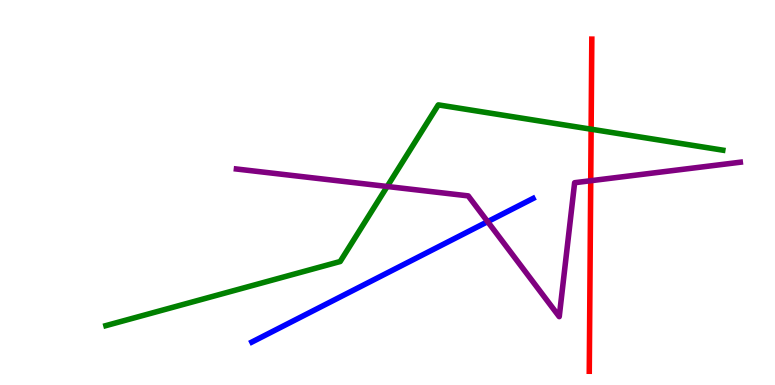[{'lines': ['blue', 'red'], 'intersections': []}, {'lines': ['green', 'red'], 'intersections': [{'x': 7.63, 'y': 6.64}]}, {'lines': ['purple', 'red'], 'intersections': [{'x': 7.62, 'y': 5.31}]}, {'lines': ['blue', 'green'], 'intersections': []}, {'lines': ['blue', 'purple'], 'intersections': [{'x': 6.29, 'y': 4.24}]}, {'lines': ['green', 'purple'], 'intersections': [{'x': 5.0, 'y': 5.16}]}]